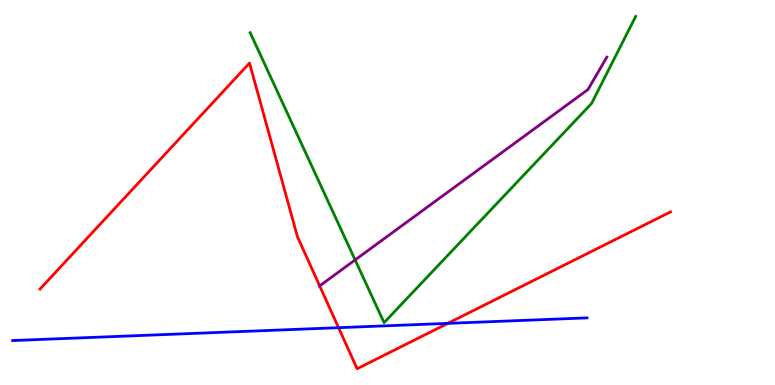[{'lines': ['blue', 'red'], 'intersections': [{'x': 4.37, 'y': 1.49}, {'x': 5.78, 'y': 1.6}]}, {'lines': ['green', 'red'], 'intersections': []}, {'lines': ['purple', 'red'], 'intersections': [{'x': 4.12, 'y': 2.57}]}, {'lines': ['blue', 'green'], 'intersections': []}, {'lines': ['blue', 'purple'], 'intersections': []}, {'lines': ['green', 'purple'], 'intersections': [{'x': 4.58, 'y': 3.25}]}]